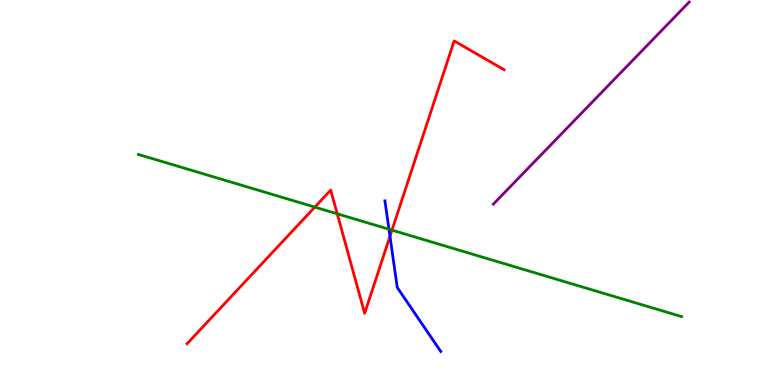[{'lines': ['blue', 'red'], 'intersections': [{'x': 5.03, 'y': 3.86}]}, {'lines': ['green', 'red'], 'intersections': [{'x': 4.06, 'y': 4.62}, {'x': 4.35, 'y': 4.45}, {'x': 5.06, 'y': 4.02}]}, {'lines': ['purple', 'red'], 'intersections': []}, {'lines': ['blue', 'green'], 'intersections': [{'x': 5.02, 'y': 4.05}]}, {'lines': ['blue', 'purple'], 'intersections': []}, {'lines': ['green', 'purple'], 'intersections': []}]